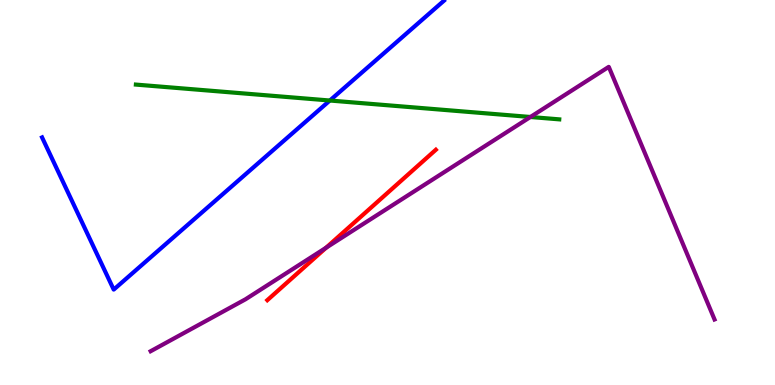[{'lines': ['blue', 'red'], 'intersections': []}, {'lines': ['green', 'red'], 'intersections': []}, {'lines': ['purple', 'red'], 'intersections': [{'x': 4.21, 'y': 3.57}]}, {'lines': ['blue', 'green'], 'intersections': [{'x': 4.26, 'y': 7.39}]}, {'lines': ['blue', 'purple'], 'intersections': []}, {'lines': ['green', 'purple'], 'intersections': [{'x': 6.84, 'y': 6.96}]}]